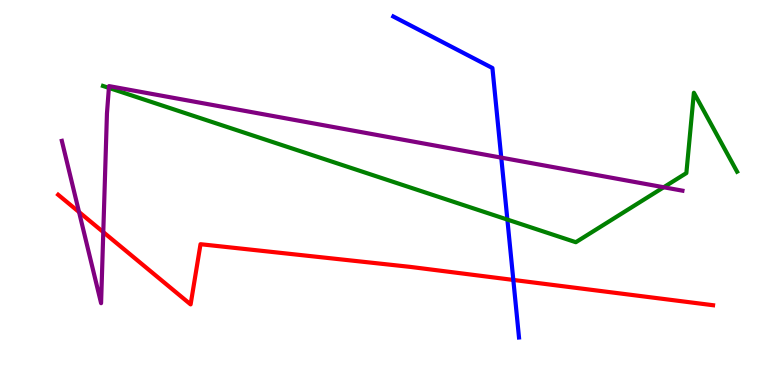[{'lines': ['blue', 'red'], 'intersections': [{'x': 6.62, 'y': 2.73}]}, {'lines': ['green', 'red'], 'intersections': []}, {'lines': ['purple', 'red'], 'intersections': [{'x': 1.02, 'y': 4.49}, {'x': 1.33, 'y': 3.97}]}, {'lines': ['blue', 'green'], 'intersections': [{'x': 6.55, 'y': 4.3}]}, {'lines': ['blue', 'purple'], 'intersections': [{'x': 6.47, 'y': 5.91}]}, {'lines': ['green', 'purple'], 'intersections': [{'x': 1.41, 'y': 7.72}, {'x': 8.56, 'y': 5.14}]}]